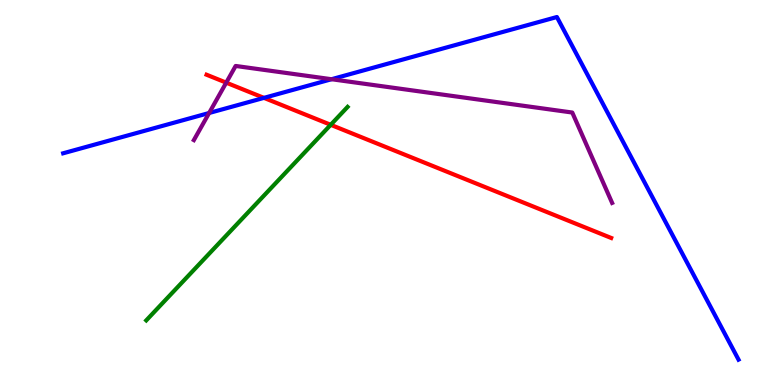[{'lines': ['blue', 'red'], 'intersections': [{'x': 3.41, 'y': 7.46}]}, {'lines': ['green', 'red'], 'intersections': [{'x': 4.27, 'y': 6.76}]}, {'lines': ['purple', 'red'], 'intersections': [{'x': 2.92, 'y': 7.85}]}, {'lines': ['blue', 'green'], 'intersections': []}, {'lines': ['blue', 'purple'], 'intersections': [{'x': 2.7, 'y': 7.06}, {'x': 4.28, 'y': 7.94}]}, {'lines': ['green', 'purple'], 'intersections': []}]